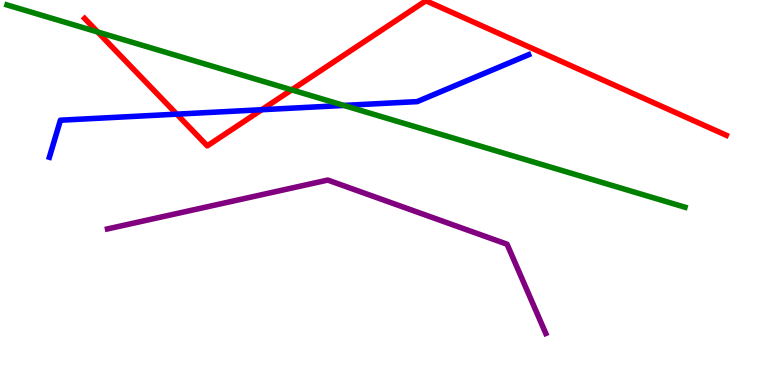[{'lines': ['blue', 'red'], 'intersections': [{'x': 2.28, 'y': 7.04}, {'x': 3.38, 'y': 7.15}]}, {'lines': ['green', 'red'], 'intersections': [{'x': 1.26, 'y': 9.17}, {'x': 3.76, 'y': 7.67}]}, {'lines': ['purple', 'red'], 'intersections': []}, {'lines': ['blue', 'green'], 'intersections': [{'x': 4.44, 'y': 7.26}]}, {'lines': ['blue', 'purple'], 'intersections': []}, {'lines': ['green', 'purple'], 'intersections': []}]